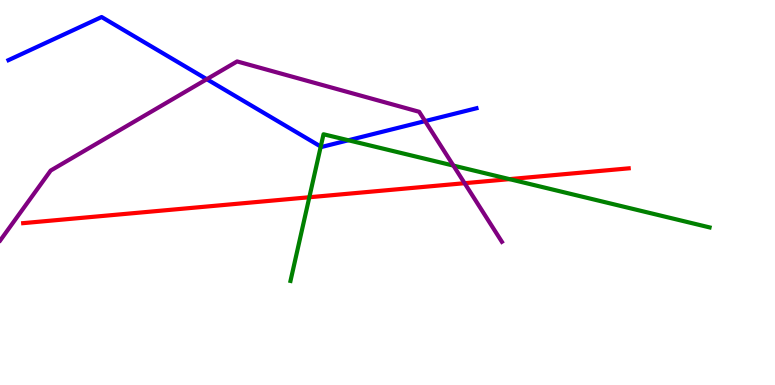[{'lines': ['blue', 'red'], 'intersections': []}, {'lines': ['green', 'red'], 'intersections': [{'x': 3.99, 'y': 4.88}, {'x': 6.57, 'y': 5.35}]}, {'lines': ['purple', 'red'], 'intersections': [{'x': 5.99, 'y': 5.24}]}, {'lines': ['blue', 'green'], 'intersections': [{'x': 4.14, 'y': 6.19}, {'x': 4.5, 'y': 6.36}]}, {'lines': ['blue', 'purple'], 'intersections': [{'x': 2.67, 'y': 7.94}, {'x': 5.49, 'y': 6.85}]}, {'lines': ['green', 'purple'], 'intersections': [{'x': 5.85, 'y': 5.7}]}]